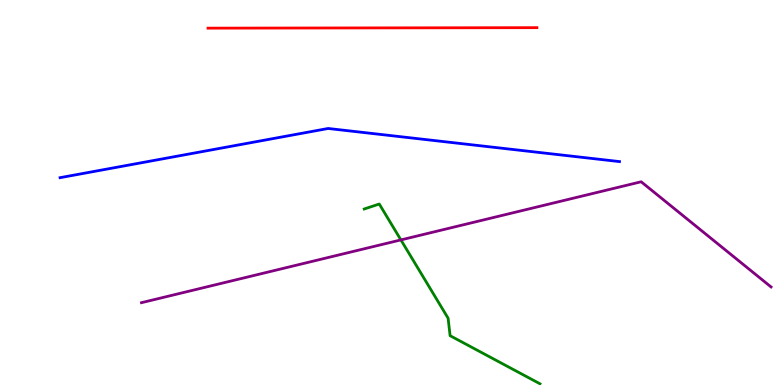[{'lines': ['blue', 'red'], 'intersections': []}, {'lines': ['green', 'red'], 'intersections': []}, {'lines': ['purple', 'red'], 'intersections': []}, {'lines': ['blue', 'green'], 'intersections': []}, {'lines': ['blue', 'purple'], 'intersections': []}, {'lines': ['green', 'purple'], 'intersections': [{'x': 5.17, 'y': 3.77}]}]